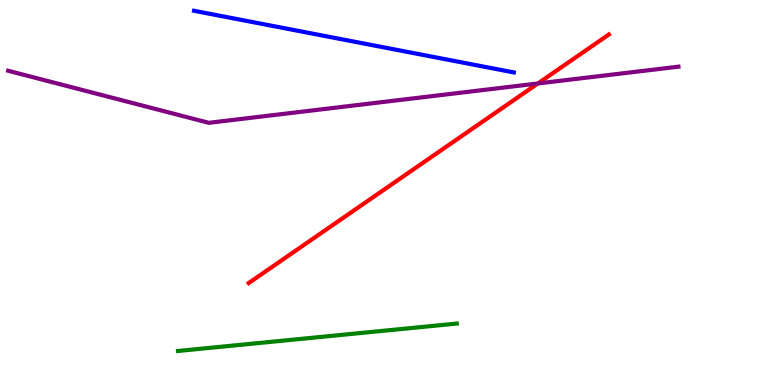[{'lines': ['blue', 'red'], 'intersections': []}, {'lines': ['green', 'red'], 'intersections': []}, {'lines': ['purple', 'red'], 'intersections': [{'x': 6.94, 'y': 7.83}]}, {'lines': ['blue', 'green'], 'intersections': []}, {'lines': ['blue', 'purple'], 'intersections': []}, {'lines': ['green', 'purple'], 'intersections': []}]